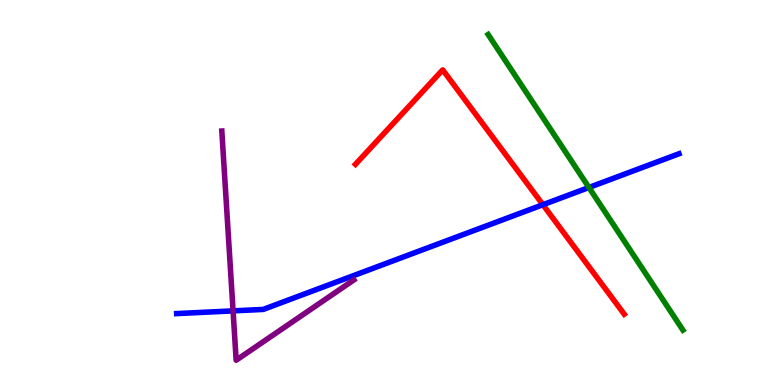[{'lines': ['blue', 'red'], 'intersections': [{'x': 7.01, 'y': 4.68}]}, {'lines': ['green', 'red'], 'intersections': []}, {'lines': ['purple', 'red'], 'intersections': []}, {'lines': ['blue', 'green'], 'intersections': [{'x': 7.6, 'y': 5.13}]}, {'lines': ['blue', 'purple'], 'intersections': [{'x': 3.01, 'y': 1.93}]}, {'lines': ['green', 'purple'], 'intersections': []}]